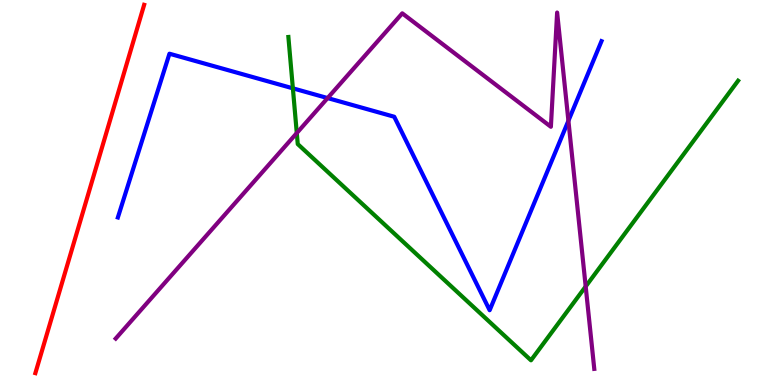[{'lines': ['blue', 'red'], 'intersections': []}, {'lines': ['green', 'red'], 'intersections': []}, {'lines': ['purple', 'red'], 'intersections': []}, {'lines': ['blue', 'green'], 'intersections': [{'x': 3.78, 'y': 7.71}]}, {'lines': ['blue', 'purple'], 'intersections': [{'x': 4.23, 'y': 7.45}, {'x': 7.33, 'y': 6.86}]}, {'lines': ['green', 'purple'], 'intersections': [{'x': 3.83, 'y': 6.54}, {'x': 7.56, 'y': 2.56}]}]